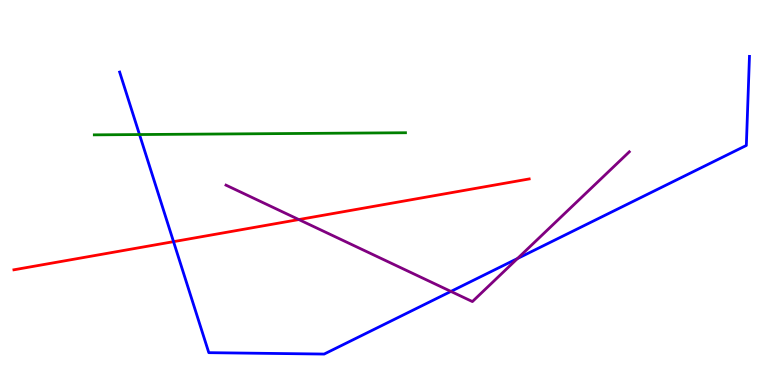[{'lines': ['blue', 'red'], 'intersections': [{'x': 2.24, 'y': 3.72}]}, {'lines': ['green', 'red'], 'intersections': []}, {'lines': ['purple', 'red'], 'intersections': [{'x': 3.86, 'y': 4.3}]}, {'lines': ['blue', 'green'], 'intersections': [{'x': 1.8, 'y': 6.51}]}, {'lines': ['blue', 'purple'], 'intersections': [{'x': 5.82, 'y': 2.43}, {'x': 6.68, 'y': 3.29}]}, {'lines': ['green', 'purple'], 'intersections': []}]